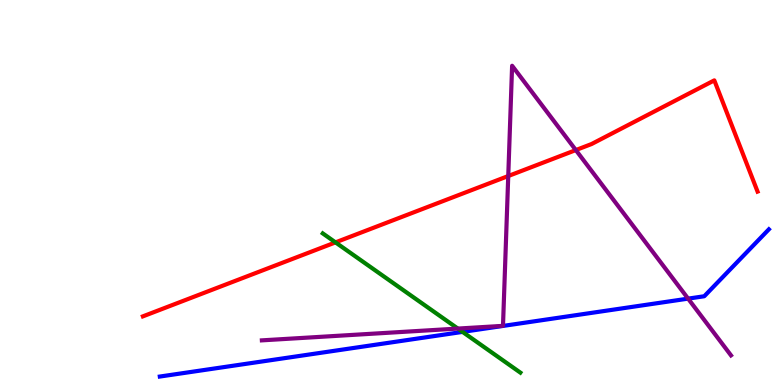[{'lines': ['blue', 'red'], 'intersections': []}, {'lines': ['green', 'red'], 'intersections': [{'x': 4.33, 'y': 3.7}]}, {'lines': ['purple', 'red'], 'intersections': [{'x': 6.56, 'y': 5.43}, {'x': 7.43, 'y': 6.1}]}, {'lines': ['blue', 'green'], 'intersections': [{'x': 5.97, 'y': 1.38}]}, {'lines': ['blue', 'purple'], 'intersections': [{'x': 8.88, 'y': 2.24}]}, {'lines': ['green', 'purple'], 'intersections': [{'x': 5.91, 'y': 1.47}]}]